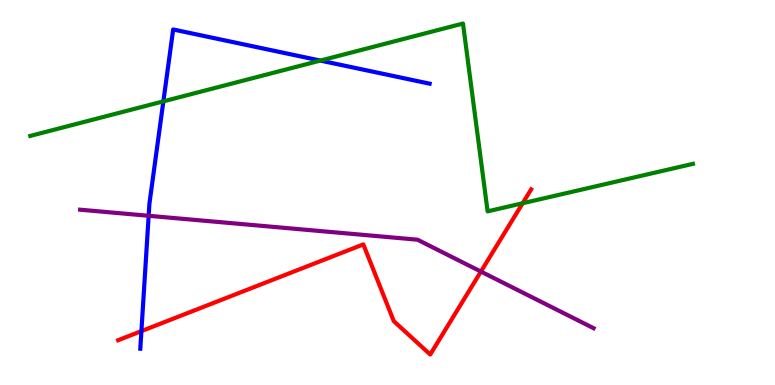[{'lines': ['blue', 'red'], 'intersections': [{'x': 1.82, 'y': 1.4}]}, {'lines': ['green', 'red'], 'intersections': [{'x': 6.74, 'y': 4.72}]}, {'lines': ['purple', 'red'], 'intersections': [{'x': 6.21, 'y': 2.95}]}, {'lines': ['blue', 'green'], 'intersections': [{'x': 2.11, 'y': 7.37}, {'x': 4.13, 'y': 8.43}]}, {'lines': ['blue', 'purple'], 'intersections': [{'x': 1.92, 'y': 4.4}]}, {'lines': ['green', 'purple'], 'intersections': []}]